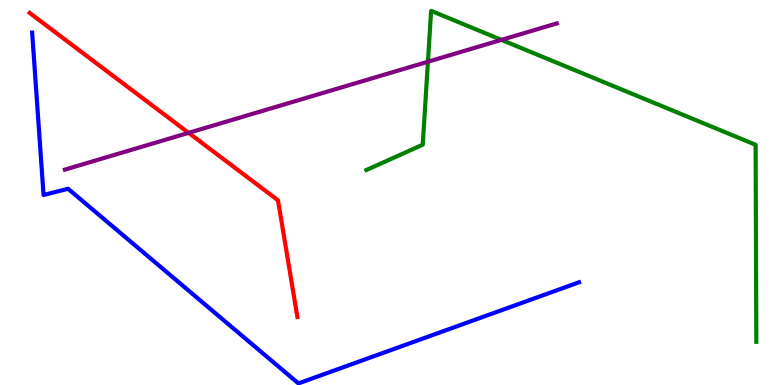[{'lines': ['blue', 'red'], 'intersections': []}, {'lines': ['green', 'red'], 'intersections': []}, {'lines': ['purple', 'red'], 'intersections': [{'x': 2.43, 'y': 6.55}]}, {'lines': ['blue', 'green'], 'intersections': []}, {'lines': ['blue', 'purple'], 'intersections': []}, {'lines': ['green', 'purple'], 'intersections': [{'x': 5.52, 'y': 8.4}, {'x': 6.47, 'y': 8.96}]}]